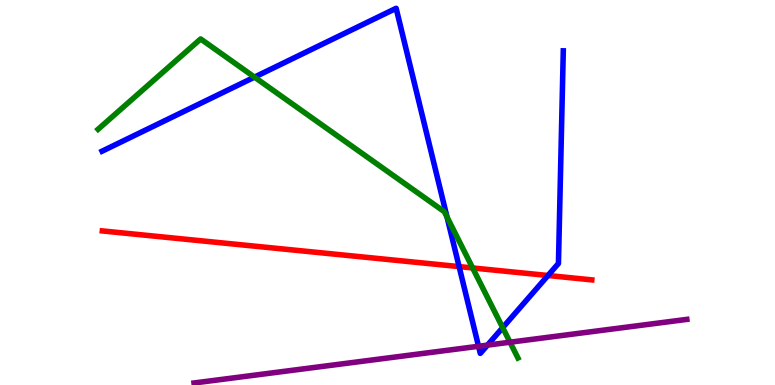[{'lines': ['blue', 'red'], 'intersections': [{'x': 5.92, 'y': 3.08}, {'x': 7.07, 'y': 2.84}]}, {'lines': ['green', 'red'], 'intersections': [{'x': 6.1, 'y': 3.04}]}, {'lines': ['purple', 'red'], 'intersections': []}, {'lines': ['blue', 'green'], 'intersections': [{'x': 3.28, 'y': 8.0}, {'x': 5.77, 'y': 4.36}, {'x': 6.49, 'y': 1.49}]}, {'lines': ['blue', 'purple'], 'intersections': [{'x': 6.17, 'y': 1.01}, {'x': 6.29, 'y': 1.04}]}, {'lines': ['green', 'purple'], 'intersections': [{'x': 6.58, 'y': 1.11}]}]